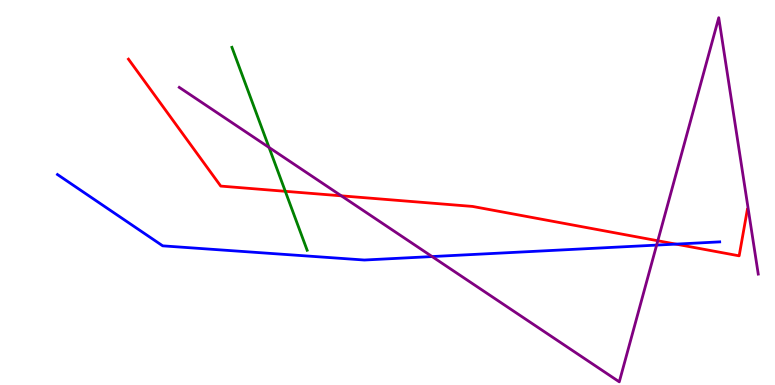[{'lines': ['blue', 'red'], 'intersections': [{'x': 8.72, 'y': 3.66}]}, {'lines': ['green', 'red'], 'intersections': [{'x': 3.68, 'y': 5.03}]}, {'lines': ['purple', 'red'], 'intersections': [{'x': 4.4, 'y': 4.91}, {'x': 8.49, 'y': 3.75}]}, {'lines': ['blue', 'green'], 'intersections': []}, {'lines': ['blue', 'purple'], 'intersections': [{'x': 5.58, 'y': 3.34}, {'x': 8.47, 'y': 3.63}]}, {'lines': ['green', 'purple'], 'intersections': [{'x': 3.47, 'y': 6.17}]}]